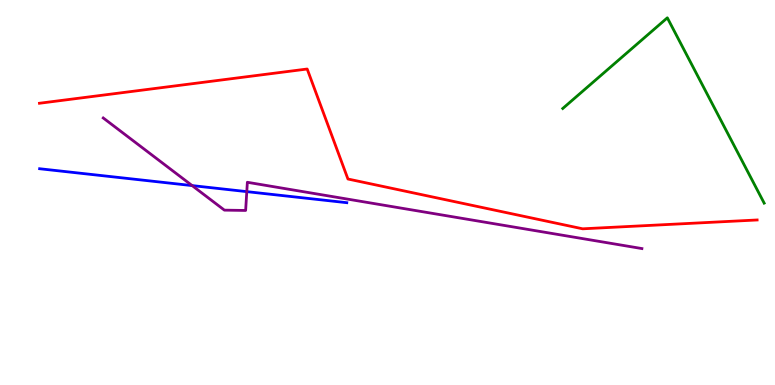[{'lines': ['blue', 'red'], 'intersections': []}, {'lines': ['green', 'red'], 'intersections': []}, {'lines': ['purple', 'red'], 'intersections': []}, {'lines': ['blue', 'green'], 'intersections': []}, {'lines': ['blue', 'purple'], 'intersections': [{'x': 2.48, 'y': 5.18}, {'x': 3.18, 'y': 5.02}]}, {'lines': ['green', 'purple'], 'intersections': []}]